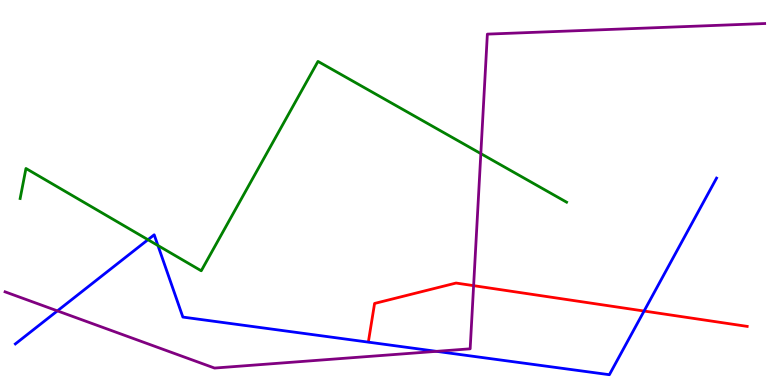[{'lines': ['blue', 'red'], 'intersections': [{'x': 8.31, 'y': 1.92}]}, {'lines': ['green', 'red'], 'intersections': []}, {'lines': ['purple', 'red'], 'intersections': [{'x': 6.11, 'y': 2.58}]}, {'lines': ['blue', 'green'], 'intersections': [{'x': 1.91, 'y': 3.77}, {'x': 2.04, 'y': 3.62}]}, {'lines': ['blue', 'purple'], 'intersections': [{'x': 0.741, 'y': 1.93}, {'x': 5.63, 'y': 0.874}]}, {'lines': ['green', 'purple'], 'intersections': [{'x': 6.2, 'y': 6.01}]}]